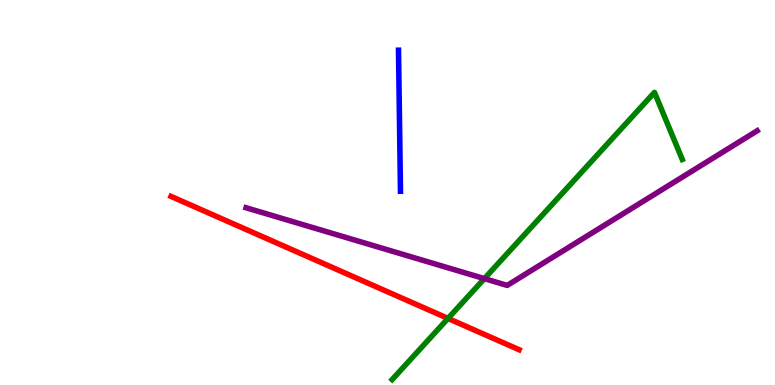[{'lines': ['blue', 'red'], 'intersections': []}, {'lines': ['green', 'red'], 'intersections': [{'x': 5.78, 'y': 1.73}]}, {'lines': ['purple', 'red'], 'intersections': []}, {'lines': ['blue', 'green'], 'intersections': []}, {'lines': ['blue', 'purple'], 'intersections': []}, {'lines': ['green', 'purple'], 'intersections': [{'x': 6.25, 'y': 2.76}]}]